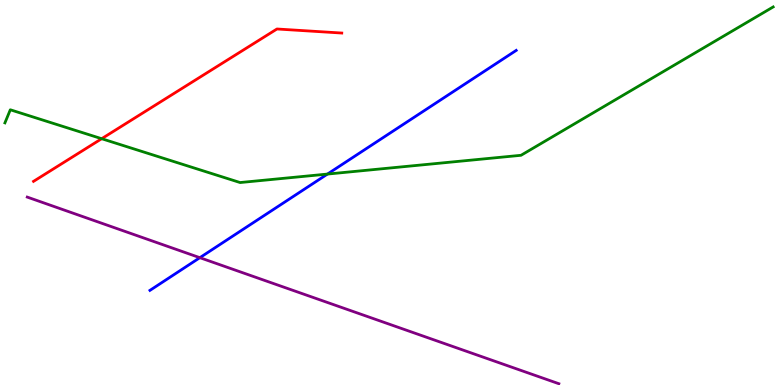[{'lines': ['blue', 'red'], 'intersections': []}, {'lines': ['green', 'red'], 'intersections': [{'x': 1.31, 'y': 6.4}]}, {'lines': ['purple', 'red'], 'intersections': []}, {'lines': ['blue', 'green'], 'intersections': [{'x': 4.23, 'y': 5.48}]}, {'lines': ['blue', 'purple'], 'intersections': [{'x': 2.58, 'y': 3.31}]}, {'lines': ['green', 'purple'], 'intersections': []}]